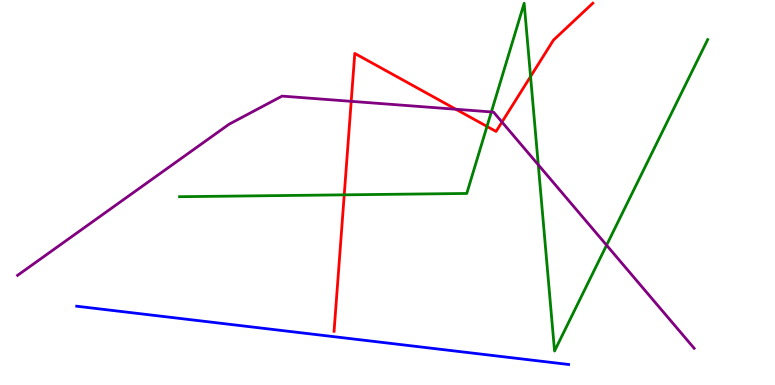[{'lines': ['blue', 'red'], 'intersections': []}, {'lines': ['green', 'red'], 'intersections': [{'x': 4.44, 'y': 4.94}, {'x': 6.28, 'y': 6.72}, {'x': 6.85, 'y': 8.01}]}, {'lines': ['purple', 'red'], 'intersections': [{'x': 4.53, 'y': 7.37}, {'x': 5.88, 'y': 7.16}, {'x': 6.48, 'y': 6.83}]}, {'lines': ['blue', 'green'], 'intersections': []}, {'lines': ['blue', 'purple'], 'intersections': []}, {'lines': ['green', 'purple'], 'intersections': [{'x': 6.34, 'y': 7.09}, {'x': 6.95, 'y': 5.72}, {'x': 7.83, 'y': 3.63}]}]